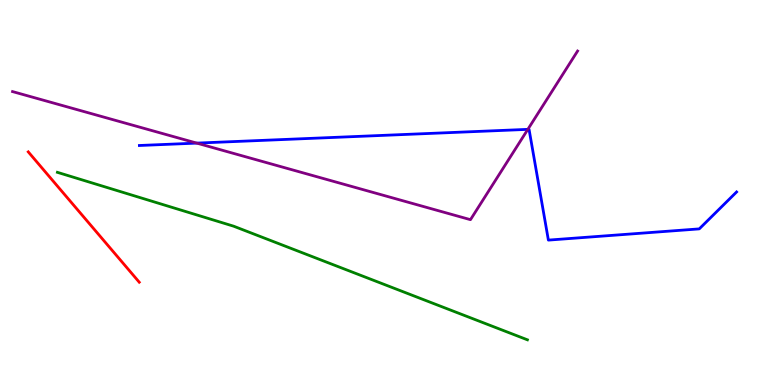[{'lines': ['blue', 'red'], 'intersections': []}, {'lines': ['green', 'red'], 'intersections': []}, {'lines': ['purple', 'red'], 'intersections': []}, {'lines': ['blue', 'green'], 'intersections': []}, {'lines': ['blue', 'purple'], 'intersections': [{'x': 2.54, 'y': 6.28}, {'x': 6.81, 'y': 6.64}]}, {'lines': ['green', 'purple'], 'intersections': []}]